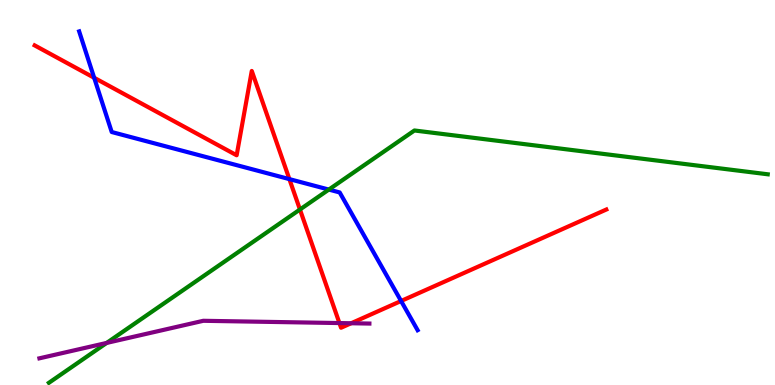[{'lines': ['blue', 'red'], 'intersections': [{'x': 1.22, 'y': 7.98}, {'x': 3.73, 'y': 5.35}, {'x': 5.18, 'y': 2.18}]}, {'lines': ['green', 'red'], 'intersections': [{'x': 3.87, 'y': 4.56}]}, {'lines': ['purple', 'red'], 'intersections': [{'x': 4.38, 'y': 1.61}, {'x': 4.53, 'y': 1.6}]}, {'lines': ['blue', 'green'], 'intersections': [{'x': 4.24, 'y': 5.08}]}, {'lines': ['blue', 'purple'], 'intersections': []}, {'lines': ['green', 'purple'], 'intersections': [{'x': 1.38, 'y': 1.09}]}]